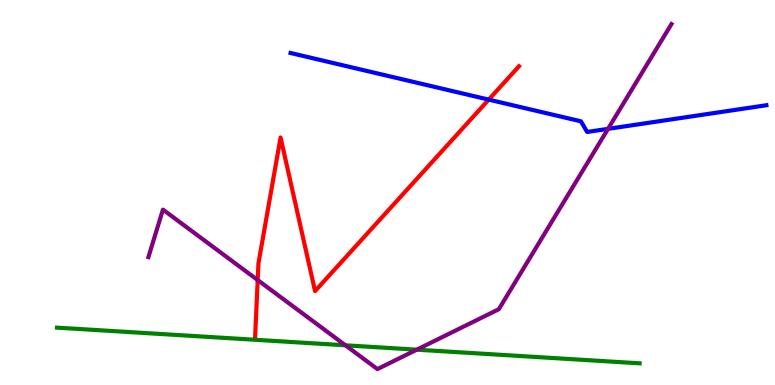[{'lines': ['blue', 'red'], 'intersections': [{'x': 6.31, 'y': 7.41}]}, {'lines': ['green', 'red'], 'intersections': []}, {'lines': ['purple', 'red'], 'intersections': [{'x': 3.32, 'y': 2.73}]}, {'lines': ['blue', 'green'], 'intersections': []}, {'lines': ['blue', 'purple'], 'intersections': [{'x': 7.85, 'y': 6.65}]}, {'lines': ['green', 'purple'], 'intersections': [{'x': 4.46, 'y': 1.03}, {'x': 5.38, 'y': 0.917}]}]